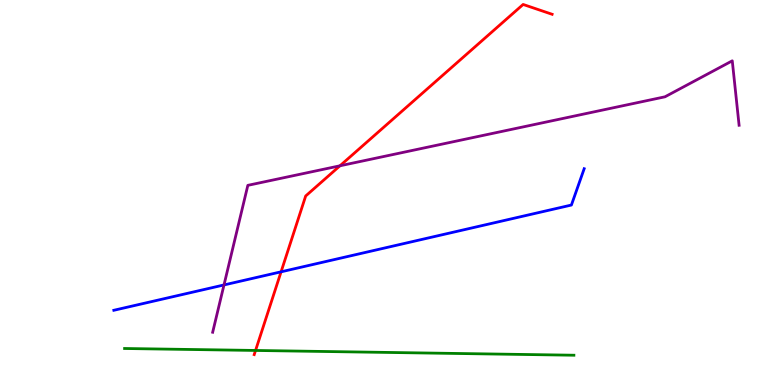[{'lines': ['blue', 'red'], 'intersections': [{'x': 3.63, 'y': 2.94}]}, {'lines': ['green', 'red'], 'intersections': [{'x': 3.3, 'y': 0.897}]}, {'lines': ['purple', 'red'], 'intersections': [{'x': 4.39, 'y': 5.69}]}, {'lines': ['blue', 'green'], 'intersections': []}, {'lines': ['blue', 'purple'], 'intersections': [{'x': 2.89, 'y': 2.6}]}, {'lines': ['green', 'purple'], 'intersections': []}]